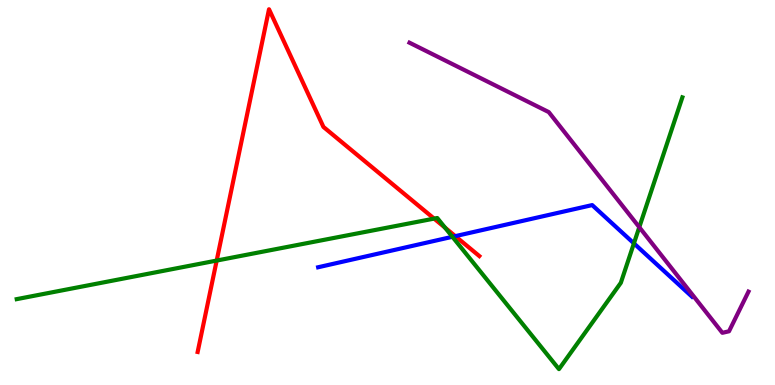[{'lines': ['blue', 'red'], 'intersections': [{'x': 5.87, 'y': 3.87}]}, {'lines': ['green', 'red'], 'intersections': [{'x': 2.8, 'y': 3.23}, {'x': 5.6, 'y': 4.32}, {'x': 5.74, 'y': 4.09}]}, {'lines': ['purple', 'red'], 'intersections': []}, {'lines': ['blue', 'green'], 'intersections': [{'x': 5.84, 'y': 3.85}, {'x': 8.18, 'y': 3.68}]}, {'lines': ['blue', 'purple'], 'intersections': []}, {'lines': ['green', 'purple'], 'intersections': [{'x': 8.25, 'y': 4.1}]}]